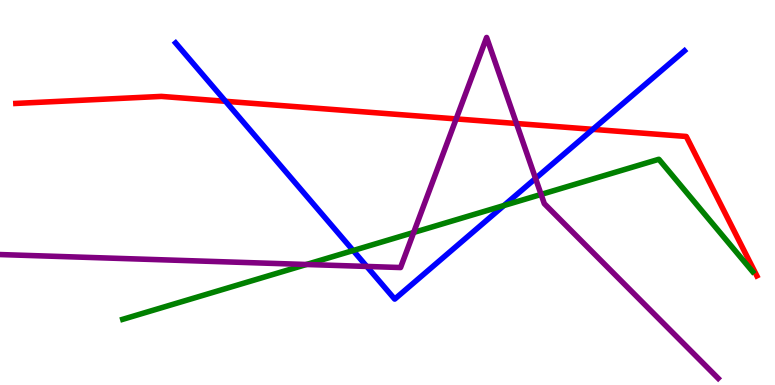[{'lines': ['blue', 'red'], 'intersections': [{'x': 2.91, 'y': 7.37}, {'x': 7.65, 'y': 6.64}]}, {'lines': ['green', 'red'], 'intersections': []}, {'lines': ['purple', 'red'], 'intersections': [{'x': 5.89, 'y': 6.91}, {'x': 6.66, 'y': 6.79}]}, {'lines': ['blue', 'green'], 'intersections': [{'x': 4.56, 'y': 3.49}, {'x': 6.5, 'y': 4.66}]}, {'lines': ['blue', 'purple'], 'intersections': [{'x': 4.73, 'y': 3.08}, {'x': 6.91, 'y': 5.37}]}, {'lines': ['green', 'purple'], 'intersections': [{'x': 3.95, 'y': 3.13}, {'x': 5.34, 'y': 3.96}, {'x': 6.98, 'y': 4.95}]}]